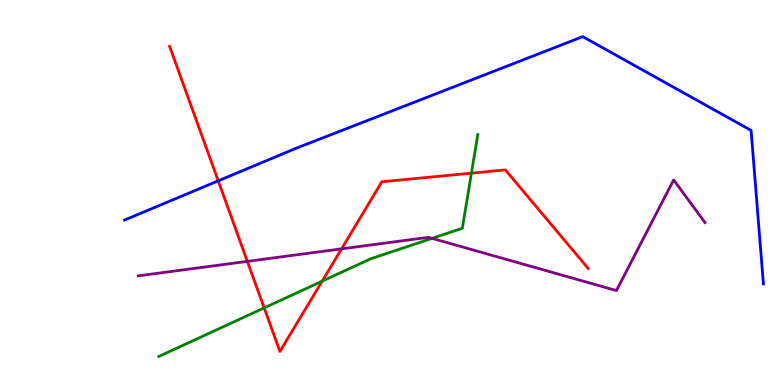[{'lines': ['blue', 'red'], 'intersections': [{'x': 2.82, 'y': 5.3}]}, {'lines': ['green', 'red'], 'intersections': [{'x': 3.41, 'y': 2.0}, {'x': 4.16, 'y': 2.7}, {'x': 6.08, 'y': 5.5}]}, {'lines': ['purple', 'red'], 'intersections': [{'x': 3.19, 'y': 3.21}, {'x': 4.41, 'y': 3.54}]}, {'lines': ['blue', 'green'], 'intersections': []}, {'lines': ['blue', 'purple'], 'intersections': []}, {'lines': ['green', 'purple'], 'intersections': [{'x': 5.58, 'y': 3.81}]}]